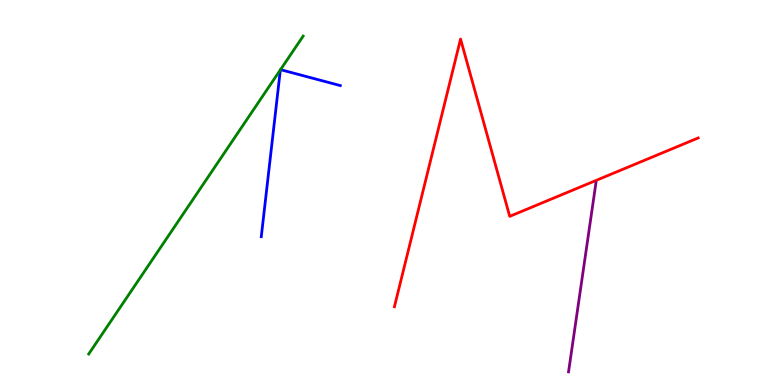[{'lines': ['blue', 'red'], 'intersections': []}, {'lines': ['green', 'red'], 'intersections': []}, {'lines': ['purple', 'red'], 'intersections': []}, {'lines': ['blue', 'green'], 'intersections': [{'x': 3.62, 'y': 8.18}, {'x': 3.62, 'y': 8.19}]}, {'lines': ['blue', 'purple'], 'intersections': []}, {'lines': ['green', 'purple'], 'intersections': []}]